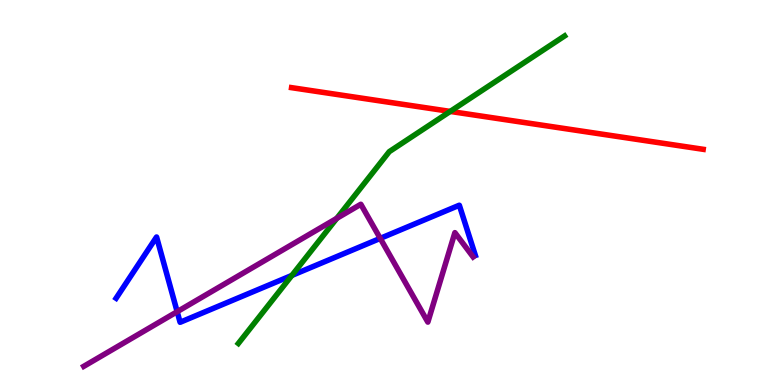[{'lines': ['blue', 'red'], 'intersections': []}, {'lines': ['green', 'red'], 'intersections': [{'x': 5.81, 'y': 7.11}]}, {'lines': ['purple', 'red'], 'intersections': []}, {'lines': ['blue', 'green'], 'intersections': [{'x': 3.77, 'y': 2.85}]}, {'lines': ['blue', 'purple'], 'intersections': [{'x': 2.29, 'y': 1.9}, {'x': 4.91, 'y': 3.81}]}, {'lines': ['green', 'purple'], 'intersections': [{'x': 4.35, 'y': 4.33}]}]